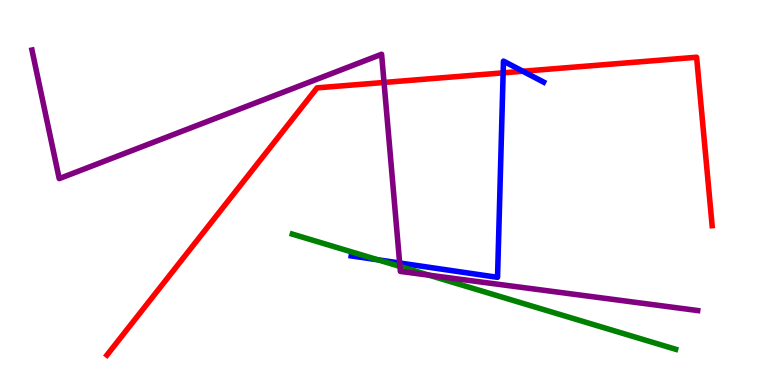[{'lines': ['blue', 'red'], 'intersections': [{'x': 6.49, 'y': 8.11}, {'x': 6.75, 'y': 8.15}]}, {'lines': ['green', 'red'], 'intersections': []}, {'lines': ['purple', 'red'], 'intersections': [{'x': 4.96, 'y': 7.86}]}, {'lines': ['blue', 'green'], 'intersections': [{'x': 4.88, 'y': 3.25}]}, {'lines': ['blue', 'purple'], 'intersections': [{'x': 5.16, 'y': 3.17}]}, {'lines': ['green', 'purple'], 'intersections': [{'x': 5.16, 'y': 3.08}, {'x': 5.54, 'y': 2.85}]}]